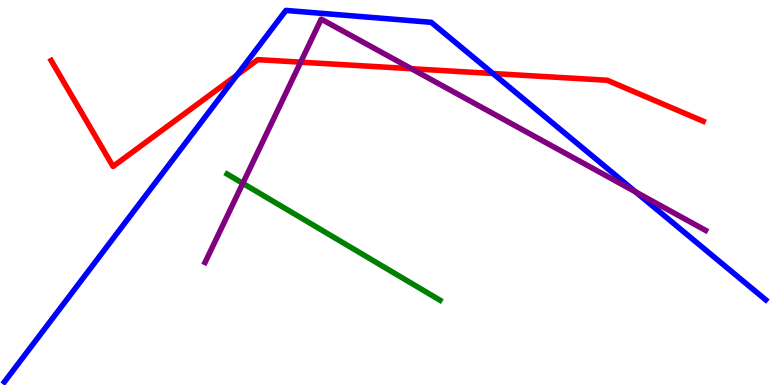[{'lines': ['blue', 'red'], 'intersections': [{'x': 3.06, 'y': 8.05}, {'x': 6.36, 'y': 8.09}]}, {'lines': ['green', 'red'], 'intersections': []}, {'lines': ['purple', 'red'], 'intersections': [{'x': 3.88, 'y': 8.39}, {'x': 5.31, 'y': 8.22}]}, {'lines': ['blue', 'green'], 'intersections': []}, {'lines': ['blue', 'purple'], 'intersections': [{'x': 8.2, 'y': 5.01}]}, {'lines': ['green', 'purple'], 'intersections': [{'x': 3.13, 'y': 5.24}]}]